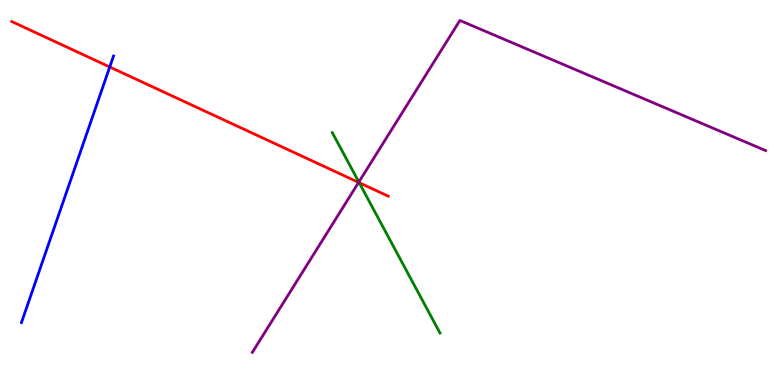[{'lines': ['blue', 'red'], 'intersections': [{'x': 1.42, 'y': 8.26}]}, {'lines': ['green', 'red'], 'intersections': [{'x': 4.63, 'y': 5.25}]}, {'lines': ['purple', 'red'], 'intersections': [{'x': 4.63, 'y': 5.26}]}, {'lines': ['blue', 'green'], 'intersections': []}, {'lines': ['blue', 'purple'], 'intersections': []}, {'lines': ['green', 'purple'], 'intersections': [{'x': 4.63, 'y': 5.27}]}]